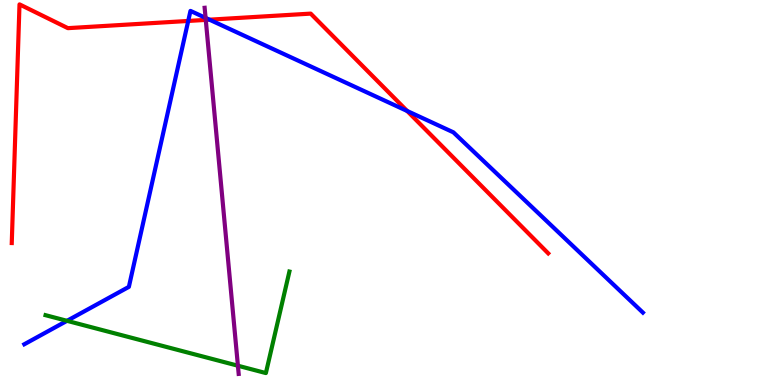[{'lines': ['blue', 'red'], 'intersections': [{'x': 2.43, 'y': 9.46}, {'x': 2.7, 'y': 9.49}, {'x': 5.25, 'y': 7.12}]}, {'lines': ['green', 'red'], 'intersections': []}, {'lines': ['purple', 'red'], 'intersections': [{'x': 2.66, 'y': 9.48}]}, {'lines': ['blue', 'green'], 'intersections': [{'x': 0.865, 'y': 1.67}]}, {'lines': ['blue', 'purple'], 'intersections': [{'x': 2.65, 'y': 9.54}]}, {'lines': ['green', 'purple'], 'intersections': [{'x': 3.07, 'y': 0.501}]}]